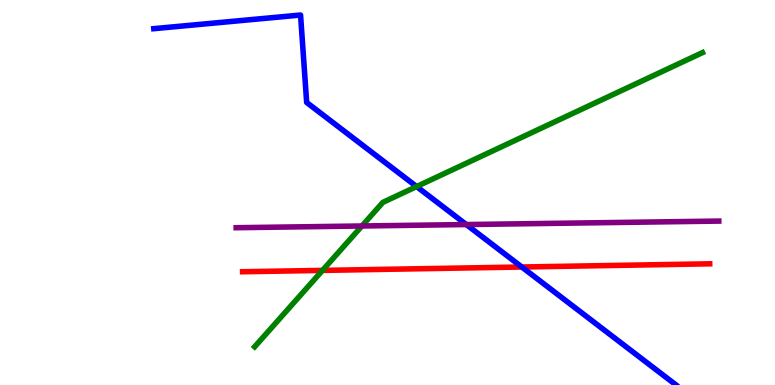[{'lines': ['blue', 'red'], 'intersections': [{'x': 6.73, 'y': 3.06}]}, {'lines': ['green', 'red'], 'intersections': [{'x': 4.16, 'y': 2.98}]}, {'lines': ['purple', 'red'], 'intersections': []}, {'lines': ['blue', 'green'], 'intersections': [{'x': 5.38, 'y': 5.15}]}, {'lines': ['blue', 'purple'], 'intersections': [{'x': 6.02, 'y': 4.17}]}, {'lines': ['green', 'purple'], 'intersections': [{'x': 4.67, 'y': 4.13}]}]